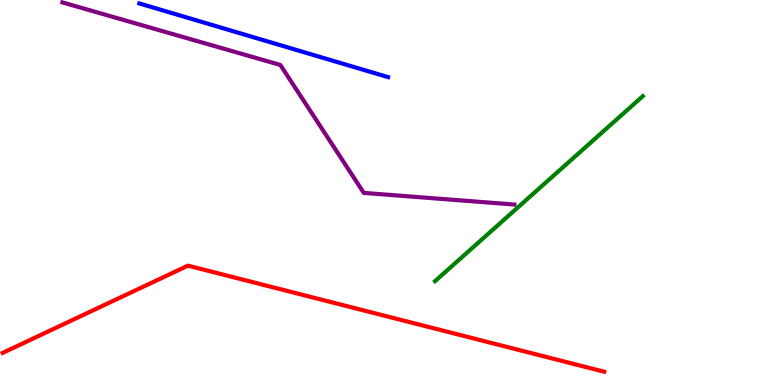[{'lines': ['blue', 'red'], 'intersections': []}, {'lines': ['green', 'red'], 'intersections': []}, {'lines': ['purple', 'red'], 'intersections': []}, {'lines': ['blue', 'green'], 'intersections': []}, {'lines': ['blue', 'purple'], 'intersections': []}, {'lines': ['green', 'purple'], 'intersections': []}]